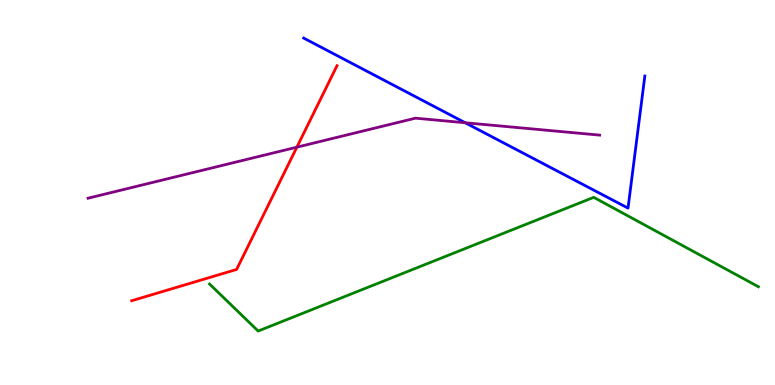[{'lines': ['blue', 'red'], 'intersections': []}, {'lines': ['green', 'red'], 'intersections': []}, {'lines': ['purple', 'red'], 'intersections': [{'x': 3.83, 'y': 6.18}]}, {'lines': ['blue', 'green'], 'intersections': []}, {'lines': ['blue', 'purple'], 'intersections': [{'x': 6.0, 'y': 6.81}]}, {'lines': ['green', 'purple'], 'intersections': []}]